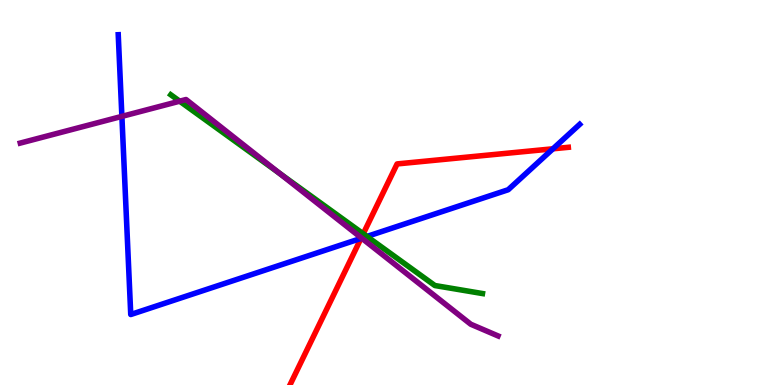[{'lines': ['blue', 'red'], 'intersections': [{'x': 4.66, 'y': 3.81}, {'x': 7.13, 'y': 6.14}]}, {'lines': ['green', 'red'], 'intersections': [{'x': 4.69, 'y': 3.93}]}, {'lines': ['purple', 'red'], 'intersections': [{'x': 4.66, 'y': 3.82}]}, {'lines': ['blue', 'green'], 'intersections': [{'x': 4.73, 'y': 3.86}]}, {'lines': ['blue', 'purple'], 'intersections': [{'x': 1.57, 'y': 6.98}, {'x': 4.67, 'y': 3.81}]}, {'lines': ['green', 'purple'], 'intersections': [{'x': 2.32, 'y': 7.37}, {'x': 3.61, 'y': 5.5}]}]